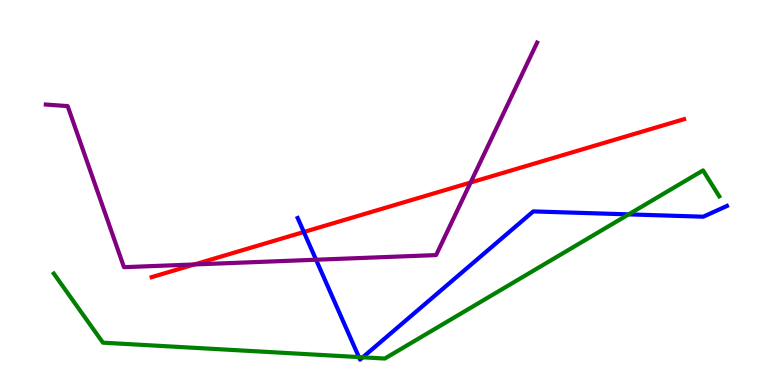[{'lines': ['blue', 'red'], 'intersections': [{'x': 3.92, 'y': 3.97}]}, {'lines': ['green', 'red'], 'intersections': []}, {'lines': ['purple', 'red'], 'intersections': [{'x': 2.51, 'y': 3.13}, {'x': 6.07, 'y': 5.26}]}, {'lines': ['blue', 'green'], 'intersections': [{'x': 4.63, 'y': 0.725}, {'x': 4.68, 'y': 0.719}, {'x': 8.11, 'y': 4.43}]}, {'lines': ['blue', 'purple'], 'intersections': [{'x': 4.08, 'y': 3.25}]}, {'lines': ['green', 'purple'], 'intersections': []}]